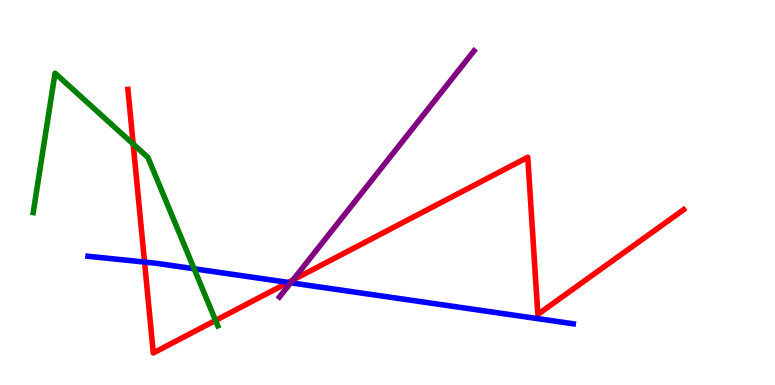[{'lines': ['blue', 'red'], 'intersections': [{'x': 1.87, 'y': 3.19}, {'x': 3.72, 'y': 2.66}]}, {'lines': ['green', 'red'], 'intersections': [{'x': 1.72, 'y': 6.26}, {'x': 2.78, 'y': 1.68}]}, {'lines': ['purple', 'red'], 'intersections': [{'x': 3.78, 'y': 2.73}]}, {'lines': ['blue', 'green'], 'intersections': [{'x': 2.5, 'y': 3.02}]}, {'lines': ['blue', 'purple'], 'intersections': [{'x': 3.75, 'y': 2.65}]}, {'lines': ['green', 'purple'], 'intersections': []}]